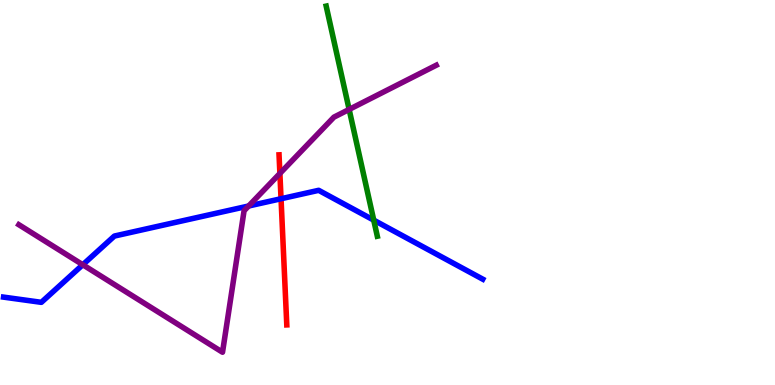[{'lines': ['blue', 'red'], 'intersections': [{'x': 3.63, 'y': 4.84}]}, {'lines': ['green', 'red'], 'intersections': []}, {'lines': ['purple', 'red'], 'intersections': [{'x': 3.61, 'y': 5.5}]}, {'lines': ['blue', 'green'], 'intersections': [{'x': 4.82, 'y': 4.28}]}, {'lines': ['blue', 'purple'], 'intersections': [{'x': 1.07, 'y': 3.12}, {'x': 3.21, 'y': 4.65}]}, {'lines': ['green', 'purple'], 'intersections': [{'x': 4.51, 'y': 7.16}]}]